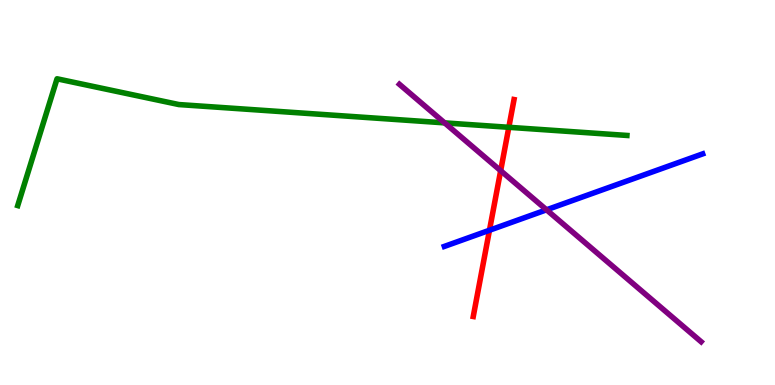[{'lines': ['blue', 'red'], 'intersections': [{'x': 6.32, 'y': 4.02}]}, {'lines': ['green', 'red'], 'intersections': [{'x': 6.57, 'y': 6.69}]}, {'lines': ['purple', 'red'], 'intersections': [{'x': 6.46, 'y': 5.57}]}, {'lines': ['blue', 'green'], 'intersections': []}, {'lines': ['blue', 'purple'], 'intersections': [{'x': 7.05, 'y': 4.55}]}, {'lines': ['green', 'purple'], 'intersections': [{'x': 5.74, 'y': 6.81}]}]